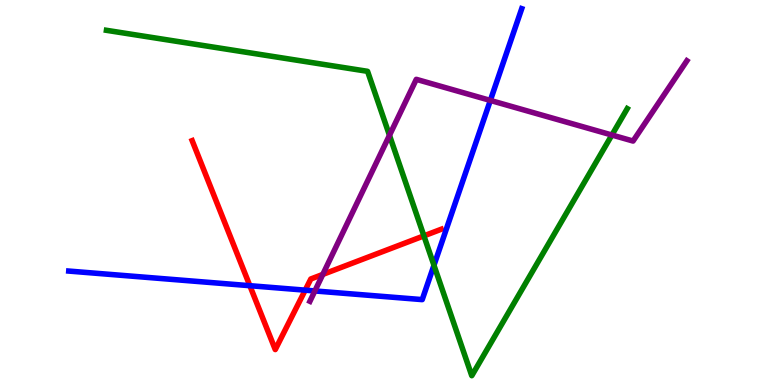[{'lines': ['blue', 'red'], 'intersections': [{'x': 3.22, 'y': 2.58}, {'x': 3.94, 'y': 2.46}]}, {'lines': ['green', 'red'], 'intersections': [{'x': 5.47, 'y': 3.87}]}, {'lines': ['purple', 'red'], 'intersections': [{'x': 4.17, 'y': 2.87}]}, {'lines': ['blue', 'green'], 'intersections': [{'x': 5.6, 'y': 3.11}]}, {'lines': ['blue', 'purple'], 'intersections': [{'x': 4.06, 'y': 2.44}, {'x': 6.33, 'y': 7.39}]}, {'lines': ['green', 'purple'], 'intersections': [{'x': 5.03, 'y': 6.49}, {'x': 7.9, 'y': 6.49}]}]